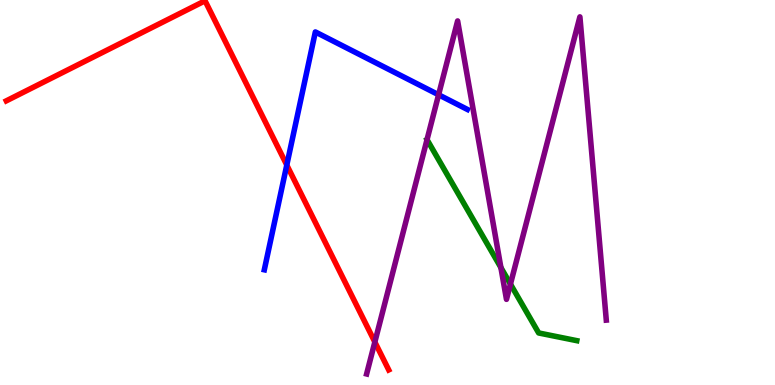[{'lines': ['blue', 'red'], 'intersections': [{'x': 3.7, 'y': 5.71}]}, {'lines': ['green', 'red'], 'intersections': []}, {'lines': ['purple', 'red'], 'intersections': [{'x': 4.84, 'y': 1.12}]}, {'lines': ['blue', 'green'], 'intersections': []}, {'lines': ['blue', 'purple'], 'intersections': [{'x': 5.66, 'y': 7.54}]}, {'lines': ['green', 'purple'], 'intersections': [{'x': 5.51, 'y': 6.37}, {'x': 6.46, 'y': 3.05}, {'x': 6.59, 'y': 2.62}]}]